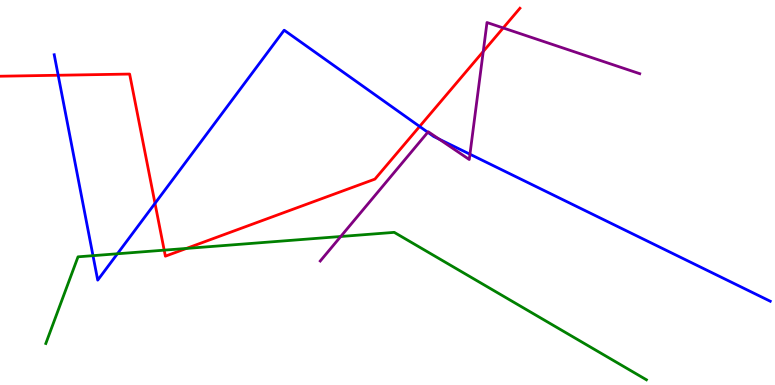[{'lines': ['blue', 'red'], 'intersections': [{'x': 0.751, 'y': 8.05}, {'x': 2.0, 'y': 4.72}, {'x': 5.41, 'y': 6.72}]}, {'lines': ['green', 'red'], 'intersections': [{'x': 2.12, 'y': 3.5}, {'x': 2.41, 'y': 3.55}]}, {'lines': ['purple', 'red'], 'intersections': [{'x': 6.24, 'y': 8.66}, {'x': 6.49, 'y': 9.27}]}, {'lines': ['blue', 'green'], 'intersections': [{'x': 1.2, 'y': 3.36}, {'x': 1.51, 'y': 3.41}]}, {'lines': ['blue', 'purple'], 'intersections': [{'x': 5.52, 'y': 6.56}, {'x': 5.67, 'y': 6.39}, {'x': 6.06, 'y': 5.99}]}, {'lines': ['green', 'purple'], 'intersections': [{'x': 4.4, 'y': 3.86}]}]